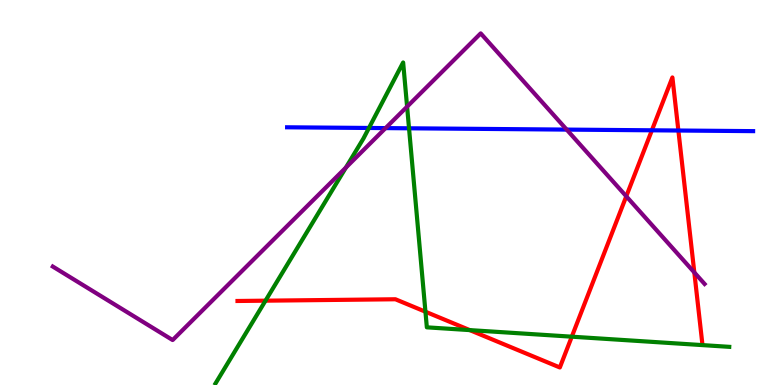[{'lines': ['blue', 'red'], 'intersections': [{'x': 8.41, 'y': 6.62}, {'x': 8.75, 'y': 6.61}]}, {'lines': ['green', 'red'], 'intersections': [{'x': 3.43, 'y': 2.19}, {'x': 5.49, 'y': 1.9}, {'x': 6.06, 'y': 1.43}, {'x': 7.38, 'y': 1.25}]}, {'lines': ['purple', 'red'], 'intersections': [{'x': 8.08, 'y': 4.9}, {'x': 8.96, 'y': 2.92}]}, {'lines': ['blue', 'green'], 'intersections': [{'x': 4.76, 'y': 6.68}, {'x': 5.28, 'y': 6.67}]}, {'lines': ['blue', 'purple'], 'intersections': [{'x': 4.97, 'y': 6.67}, {'x': 7.31, 'y': 6.63}]}, {'lines': ['green', 'purple'], 'intersections': [{'x': 4.46, 'y': 5.65}, {'x': 5.25, 'y': 7.23}]}]